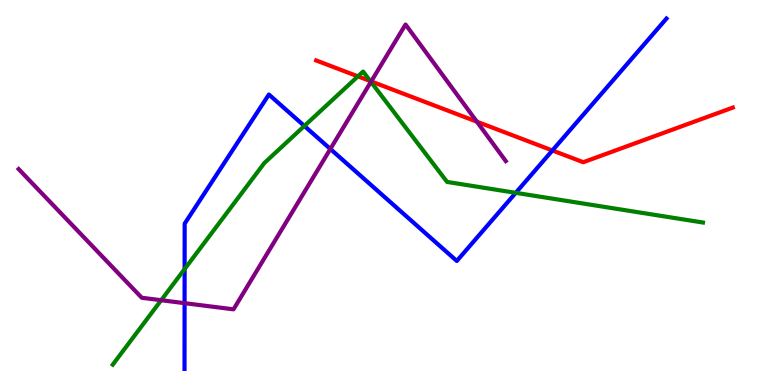[{'lines': ['blue', 'red'], 'intersections': [{'x': 7.13, 'y': 6.09}]}, {'lines': ['green', 'red'], 'intersections': [{'x': 4.62, 'y': 8.02}, {'x': 4.78, 'y': 7.89}]}, {'lines': ['purple', 'red'], 'intersections': [{'x': 4.79, 'y': 7.89}, {'x': 6.15, 'y': 6.84}]}, {'lines': ['blue', 'green'], 'intersections': [{'x': 2.38, 'y': 3.01}, {'x': 3.93, 'y': 6.73}, {'x': 6.65, 'y': 4.99}]}, {'lines': ['blue', 'purple'], 'intersections': [{'x': 2.38, 'y': 2.13}, {'x': 4.26, 'y': 6.13}]}, {'lines': ['green', 'purple'], 'intersections': [{'x': 2.08, 'y': 2.2}, {'x': 4.79, 'y': 7.87}]}]